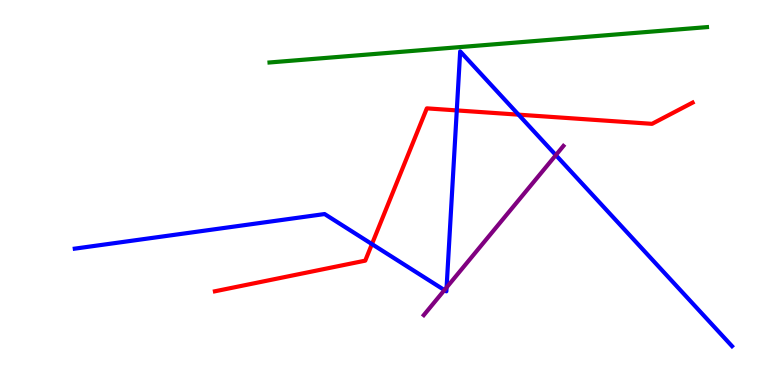[{'lines': ['blue', 'red'], 'intersections': [{'x': 4.8, 'y': 3.66}, {'x': 5.89, 'y': 7.13}, {'x': 6.69, 'y': 7.02}]}, {'lines': ['green', 'red'], 'intersections': []}, {'lines': ['purple', 'red'], 'intersections': []}, {'lines': ['blue', 'green'], 'intersections': []}, {'lines': ['blue', 'purple'], 'intersections': [{'x': 5.73, 'y': 2.46}, {'x': 5.76, 'y': 2.53}, {'x': 7.17, 'y': 5.97}]}, {'lines': ['green', 'purple'], 'intersections': []}]